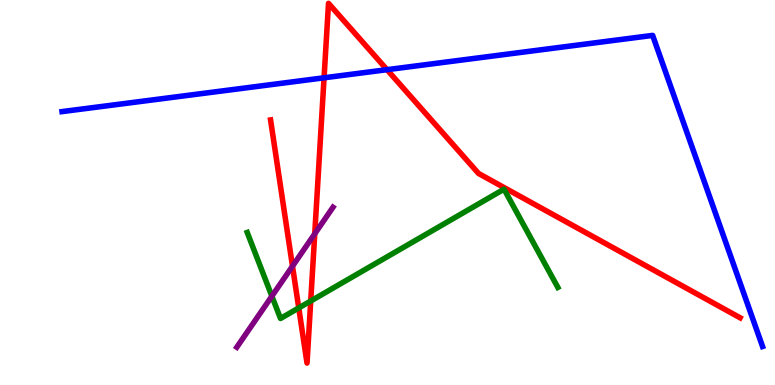[{'lines': ['blue', 'red'], 'intersections': [{'x': 4.18, 'y': 7.98}, {'x': 4.99, 'y': 8.19}]}, {'lines': ['green', 'red'], 'intersections': [{'x': 3.85, 'y': 2.0}, {'x': 4.01, 'y': 2.18}]}, {'lines': ['purple', 'red'], 'intersections': [{'x': 3.77, 'y': 3.09}, {'x': 4.06, 'y': 3.93}]}, {'lines': ['blue', 'green'], 'intersections': []}, {'lines': ['blue', 'purple'], 'intersections': []}, {'lines': ['green', 'purple'], 'intersections': [{'x': 3.51, 'y': 2.31}]}]